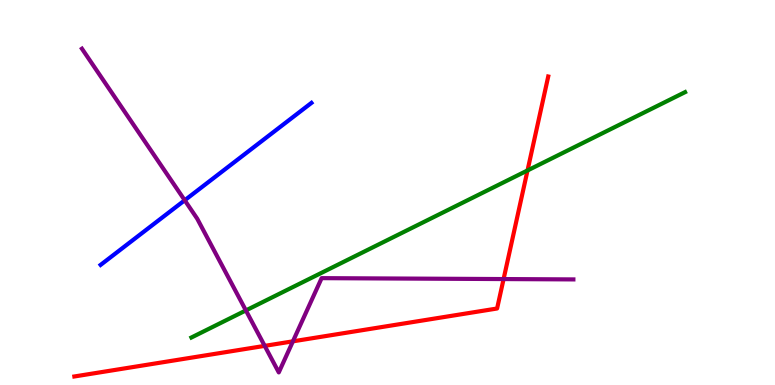[{'lines': ['blue', 'red'], 'intersections': []}, {'lines': ['green', 'red'], 'intersections': [{'x': 6.81, 'y': 5.57}]}, {'lines': ['purple', 'red'], 'intersections': [{'x': 3.42, 'y': 1.02}, {'x': 3.78, 'y': 1.13}, {'x': 6.5, 'y': 2.75}]}, {'lines': ['blue', 'green'], 'intersections': []}, {'lines': ['blue', 'purple'], 'intersections': [{'x': 2.38, 'y': 4.8}]}, {'lines': ['green', 'purple'], 'intersections': [{'x': 3.17, 'y': 1.94}]}]